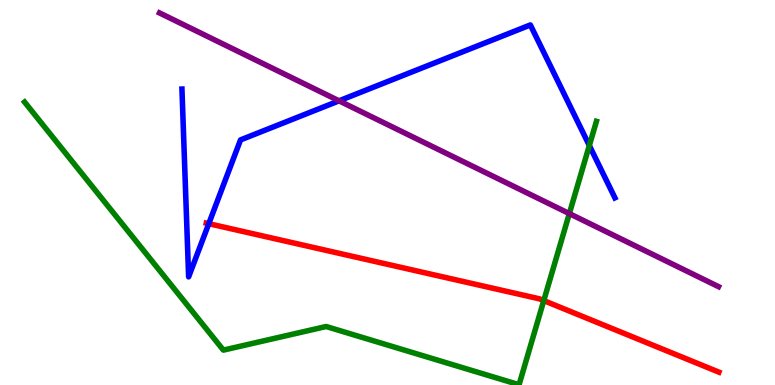[{'lines': ['blue', 'red'], 'intersections': [{'x': 2.69, 'y': 4.19}]}, {'lines': ['green', 'red'], 'intersections': [{'x': 7.02, 'y': 2.19}]}, {'lines': ['purple', 'red'], 'intersections': []}, {'lines': ['blue', 'green'], 'intersections': [{'x': 7.6, 'y': 6.22}]}, {'lines': ['blue', 'purple'], 'intersections': [{'x': 4.37, 'y': 7.38}]}, {'lines': ['green', 'purple'], 'intersections': [{'x': 7.35, 'y': 4.45}]}]